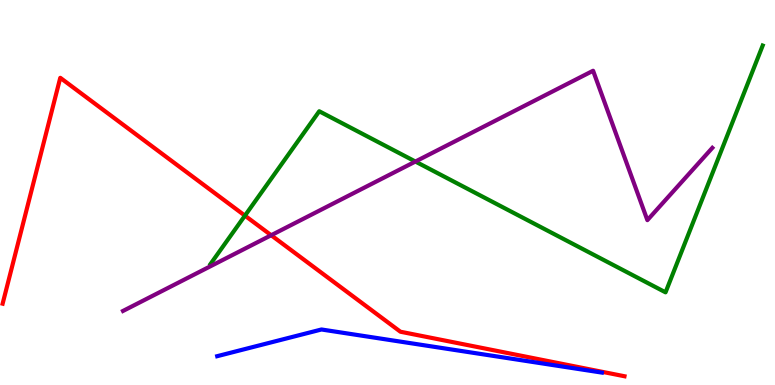[{'lines': ['blue', 'red'], 'intersections': []}, {'lines': ['green', 'red'], 'intersections': [{'x': 3.16, 'y': 4.4}]}, {'lines': ['purple', 'red'], 'intersections': [{'x': 3.5, 'y': 3.89}]}, {'lines': ['blue', 'green'], 'intersections': []}, {'lines': ['blue', 'purple'], 'intersections': []}, {'lines': ['green', 'purple'], 'intersections': [{'x': 5.36, 'y': 5.8}]}]